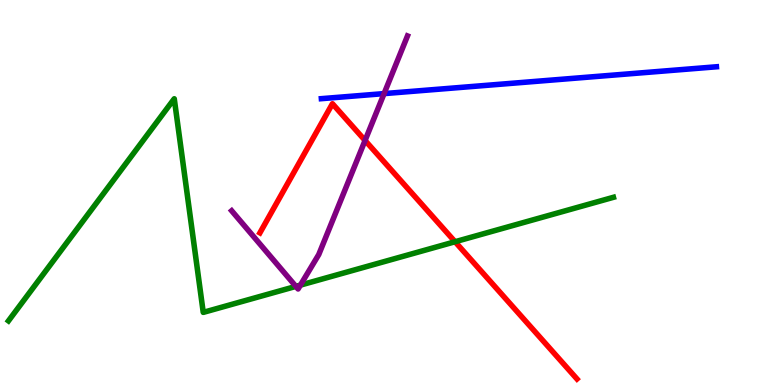[{'lines': ['blue', 'red'], 'intersections': []}, {'lines': ['green', 'red'], 'intersections': [{'x': 5.87, 'y': 3.72}]}, {'lines': ['purple', 'red'], 'intersections': [{'x': 4.71, 'y': 6.35}]}, {'lines': ['blue', 'green'], 'intersections': []}, {'lines': ['blue', 'purple'], 'intersections': [{'x': 4.96, 'y': 7.57}]}, {'lines': ['green', 'purple'], 'intersections': [{'x': 3.82, 'y': 2.56}, {'x': 3.88, 'y': 2.59}]}]